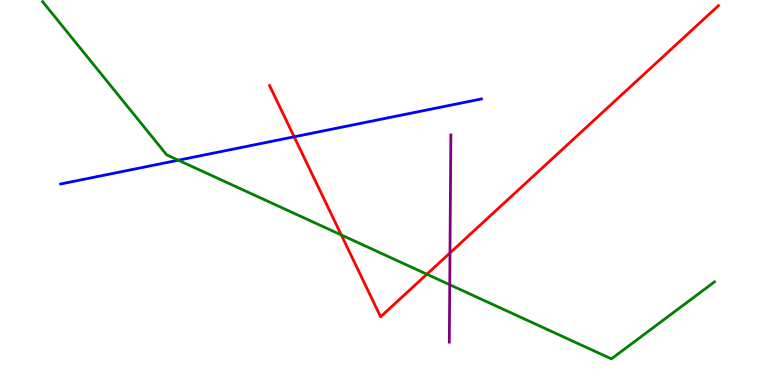[{'lines': ['blue', 'red'], 'intersections': [{'x': 3.8, 'y': 6.45}]}, {'lines': ['green', 'red'], 'intersections': [{'x': 4.4, 'y': 3.9}, {'x': 5.51, 'y': 2.88}]}, {'lines': ['purple', 'red'], 'intersections': [{'x': 5.81, 'y': 3.43}]}, {'lines': ['blue', 'green'], 'intersections': [{'x': 2.3, 'y': 5.84}]}, {'lines': ['blue', 'purple'], 'intersections': []}, {'lines': ['green', 'purple'], 'intersections': [{'x': 5.8, 'y': 2.6}]}]